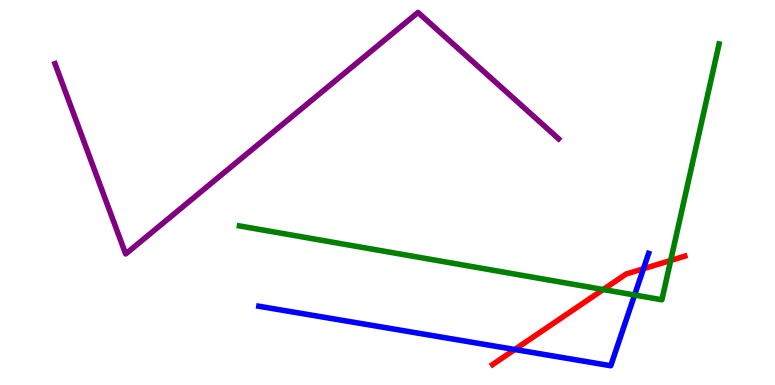[{'lines': ['blue', 'red'], 'intersections': [{'x': 6.64, 'y': 0.922}, {'x': 8.3, 'y': 3.02}]}, {'lines': ['green', 'red'], 'intersections': [{'x': 7.78, 'y': 2.48}, {'x': 8.65, 'y': 3.23}]}, {'lines': ['purple', 'red'], 'intersections': []}, {'lines': ['blue', 'green'], 'intersections': [{'x': 8.19, 'y': 2.34}]}, {'lines': ['blue', 'purple'], 'intersections': []}, {'lines': ['green', 'purple'], 'intersections': []}]